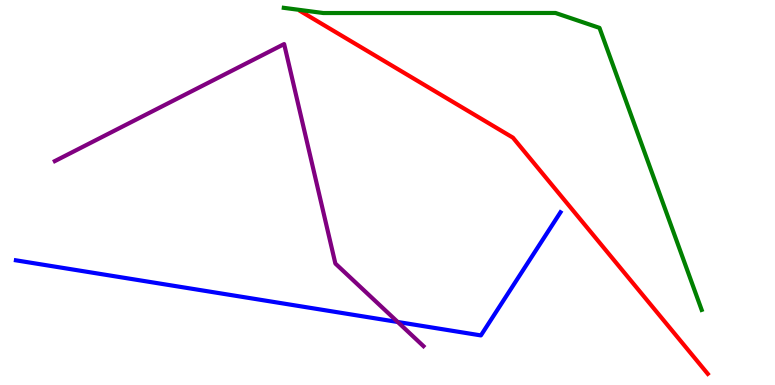[{'lines': ['blue', 'red'], 'intersections': []}, {'lines': ['green', 'red'], 'intersections': []}, {'lines': ['purple', 'red'], 'intersections': []}, {'lines': ['blue', 'green'], 'intersections': []}, {'lines': ['blue', 'purple'], 'intersections': [{'x': 5.13, 'y': 1.64}]}, {'lines': ['green', 'purple'], 'intersections': []}]